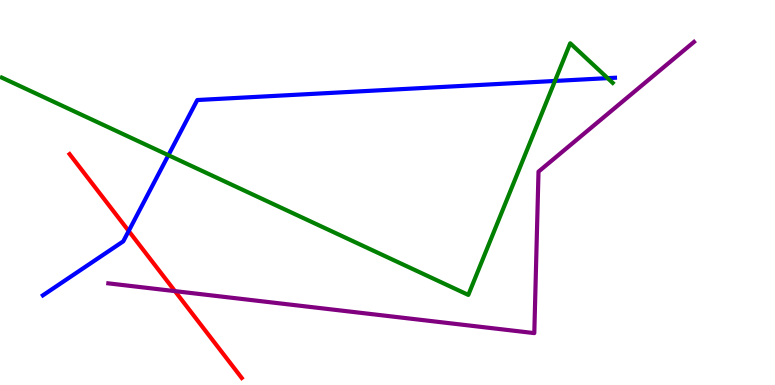[{'lines': ['blue', 'red'], 'intersections': [{'x': 1.66, 'y': 4.0}]}, {'lines': ['green', 'red'], 'intersections': []}, {'lines': ['purple', 'red'], 'intersections': [{'x': 2.26, 'y': 2.44}]}, {'lines': ['blue', 'green'], 'intersections': [{'x': 2.17, 'y': 5.97}, {'x': 7.16, 'y': 7.9}, {'x': 7.84, 'y': 7.97}]}, {'lines': ['blue', 'purple'], 'intersections': []}, {'lines': ['green', 'purple'], 'intersections': []}]